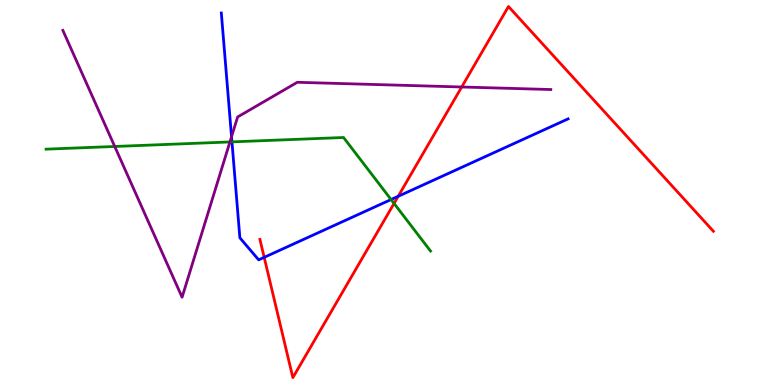[{'lines': ['blue', 'red'], 'intersections': [{'x': 3.41, 'y': 3.32}, {'x': 5.14, 'y': 4.9}]}, {'lines': ['green', 'red'], 'intersections': [{'x': 5.08, 'y': 4.72}]}, {'lines': ['purple', 'red'], 'intersections': [{'x': 5.96, 'y': 7.74}]}, {'lines': ['blue', 'green'], 'intersections': [{'x': 2.99, 'y': 6.32}, {'x': 5.05, 'y': 4.82}]}, {'lines': ['blue', 'purple'], 'intersections': [{'x': 2.99, 'y': 6.45}]}, {'lines': ['green', 'purple'], 'intersections': [{'x': 1.48, 'y': 6.2}, {'x': 2.97, 'y': 6.31}]}]